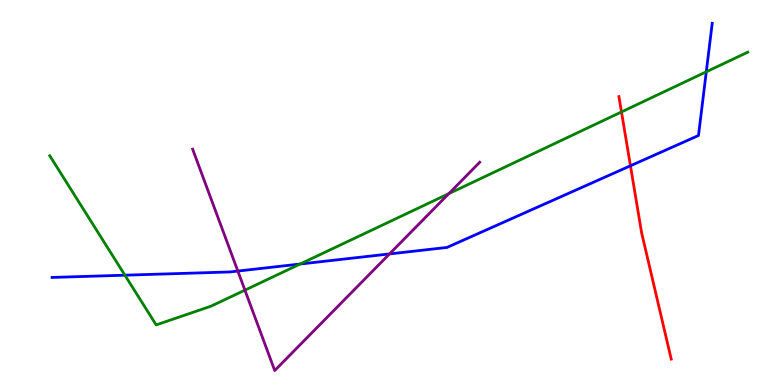[{'lines': ['blue', 'red'], 'intersections': [{'x': 8.13, 'y': 5.69}]}, {'lines': ['green', 'red'], 'intersections': [{'x': 8.02, 'y': 7.09}]}, {'lines': ['purple', 'red'], 'intersections': []}, {'lines': ['blue', 'green'], 'intersections': [{'x': 1.61, 'y': 2.85}, {'x': 3.87, 'y': 3.14}, {'x': 9.11, 'y': 8.13}]}, {'lines': ['blue', 'purple'], 'intersections': [{'x': 3.07, 'y': 2.96}, {'x': 5.03, 'y': 3.4}]}, {'lines': ['green', 'purple'], 'intersections': [{'x': 3.16, 'y': 2.46}, {'x': 5.79, 'y': 4.97}]}]